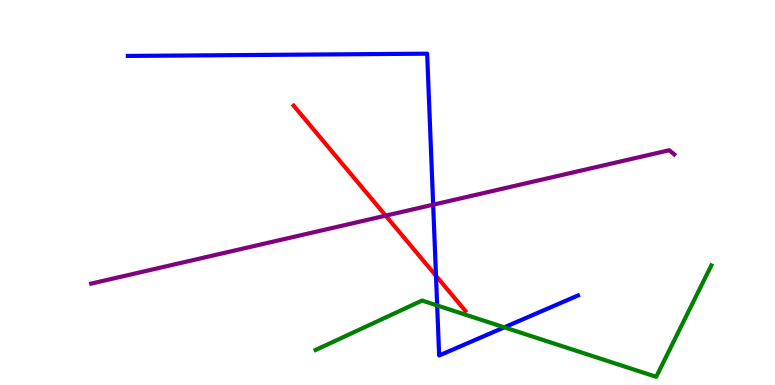[{'lines': ['blue', 'red'], 'intersections': [{'x': 5.63, 'y': 2.84}]}, {'lines': ['green', 'red'], 'intersections': []}, {'lines': ['purple', 'red'], 'intersections': [{'x': 4.98, 'y': 4.4}]}, {'lines': ['blue', 'green'], 'intersections': [{'x': 5.64, 'y': 2.07}, {'x': 6.51, 'y': 1.5}]}, {'lines': ['blue', 'purple'], 'intersections': [{'x': 5.59, 'y': 4.68}]}, {'lines': ['green', 'purple'], 'intersections': []}]